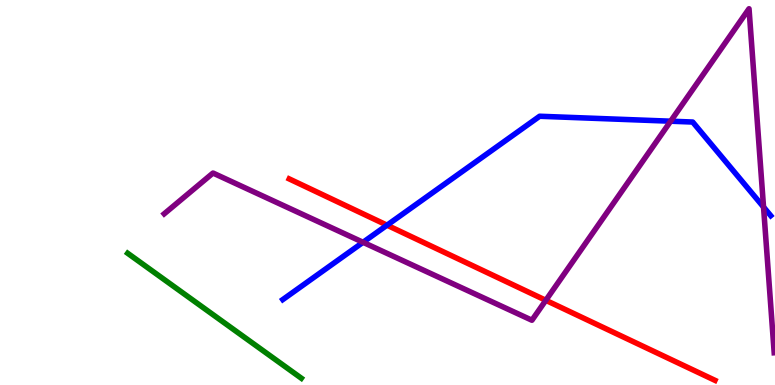[{'lines': ['blue', 'red'], 'intersections': [{'x': 4.99, 'y': 4.15}]}, {'lines': ['green', 'red'], 'intersections': []}, {'lines': ['purple', 'red'], 'intersections': [{'x': 7.04, 'y': 2.2}]}, {'lines': ['blue', 'green'], 'intersections': []}, {'lines': ['blue', 'purple'], 'intersections': [{'x': 4.68, 'y': 3.71}, {'x': 8.65, 'y': 6.85}, {'x': 9.85, 'y': 4.62}]}, {'lines': ['green', 'purple'], 'intersections': []}]